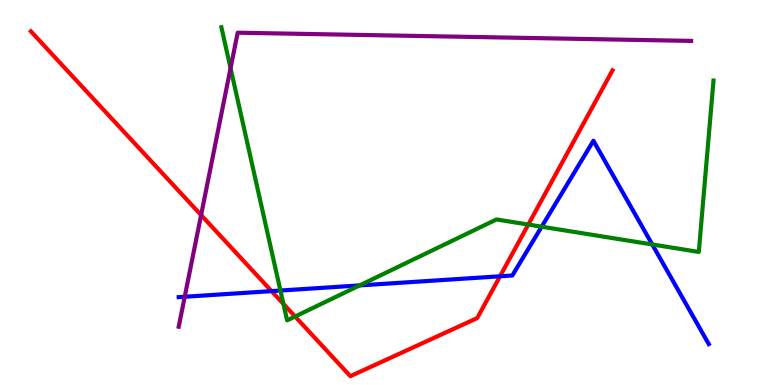[{'lines': ['blue', 'red'], 'intersections': [{'x': 3.5, 'y': 2.44}, {'x': 6.45, 'y': 2.82}]}, {'lines': ['green', 'red'], 'intersections': [{'x': 3.66, 'y': 2.11}, {'x': 3.81, 'y': 1.78}, {'x': 6.82, 'y': 4.17}]}, {'lines': ['purple', 'red'], 'intersections': [{'x': 2.59, 'y': 4.41}]}, {'lines': ['blue', 'green'], 'intersections': [{'x': 3.62, 'y': 2.45}, {'x': 4.64, 'y': 2.59}, {'x': 6.99, 'y': 4.11}, {'x': 8.42, 'y': 3.65}]}, {'lines': ['blue', 'purple'], 'intersections': [{'x': 2.38, 'y': 2.29}]}, {'lines': ['green', 'purple'], 'intersections': [{'x': 2.97, 'y': 8.23}]}]